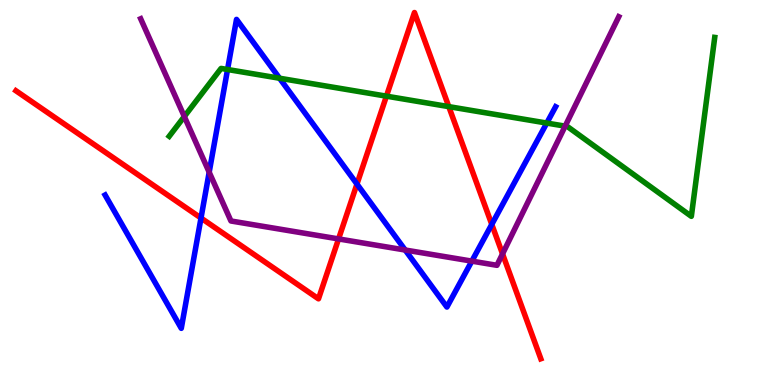[{'lines': ['blue', 'red'], 'intersections': [{'x': 2.59, 'y': 4.34}, {'x': 4.61, 'y': 5.22}, {'x': 6.35, 'y': 4.17}]}, {'lines': ['green', 'red'], 'intersections': [{'x': 4.99, 'y': 7.5}, {'x': 5.79, 'y': 7.23}]}, {'lines': ['purple', 'red'], 'intersections': [{'x': 4.37, 'y': 3.79}, {'x': 6.48, 'y': 3.41}]}, {'lines': ['blue', 'green'], 'intersections': [{'x': 2.94, 'y': 8.19}, {'x': 3.61, 'y': 7.97}, {'x': 7.06, 'y': 6.8}]}, {'lines': ['blue', 'purple'], 'intersections': [{'x': 2.7, 'y': 5.53}, {'x': 5.23, 'y': 3.51}, {'x': 6.09, 'y': 3.22}]}, {'lines': ['green', 'purple'], 'intersections': [{'x': 2.38, 'y': 6.97}, {'x': 7.29, 'y': 6.72}]}]